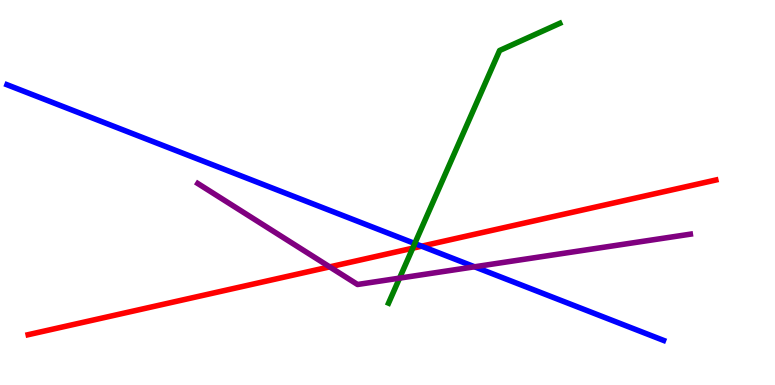[{'lines': ['blue', 'red'], 'intersections': [{'x': 5.44, 'y': 3.61}]}, {'lines': ['green', 'red'], 'intersections': [{'x': 5.33, 'y': 3.55}]}, {'lines': ['purple', 'red'], 'intersections': [{'x': 4.25, 'y': 3.07}]}, {'lines': ['blue', 'green'], 'intersections': [{'x': 5.35, 'y': 3.68}]}, {'lines': ['blue', 'purple'], 'intersections': [{'x': 6.12, 'y': 3.07}]}, {'lines': ['green', 'purple'], 'intersections': [{'x': 5.16, 'y': 2.78}]}]